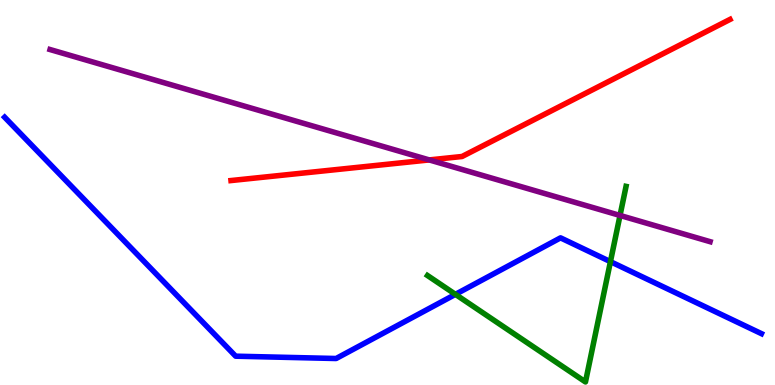[{'lines': ['blue', 'red'], 'intersections': []}, {'lines': ['green', 'red'], 'intersections': []}, {'lines': ['purple', 'red'], 'intersections': [{'x': 5.54, 'y': 5.85}]}, {'lines': ['blue', 'green'], 'intersections': [{'x': 5.88, 'y': 2.35}, {'x': 7.88, 'y': 3.2}]}, {'lines': ['blue', 'purple'], 'intersections': []}, {'lines': ['green', 'purple'], 'intersections': [{'x': 8.0, 'y': 4.4}]}]